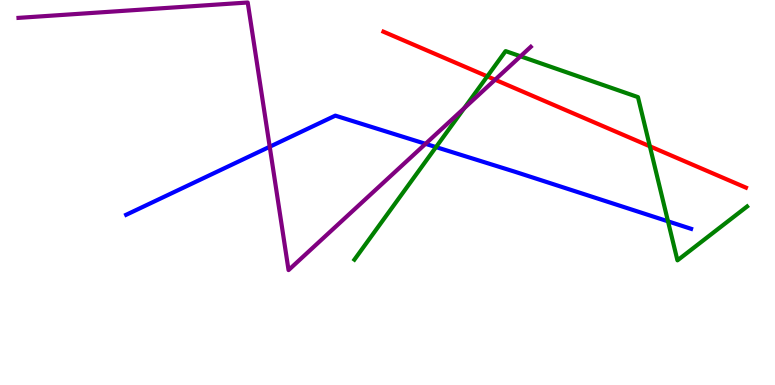[{'lines': ['blue', 'red'], 'intersections': []}, {'lines': ['green', 'red'], 'intersections': [{'x': 6.29, 'y': 8.02}, {'x': 8.39, 'y': 6.2}]}, {'lines': ['purple', 'red'], 'intersections': [{'x': 6.39, 'y': 7.93}]}, {'lines': ['blue', 'green'], 'intersections': [{'x': 5.63, 'y': 6.18}, {'x': 8.62, 'y': 4.25}]}, {'lines': ['blue', 'purple'], 'intersections': [{'x': 3.48, 'y': 6.19}, {'x': 5.49, 'y': 6.26}]}, {'lines': ['green', 'purple'], 'intersections': [{'x': 5.99, 'y': 7.19}, {'x': 6.72, 'y': 8.54}]}]